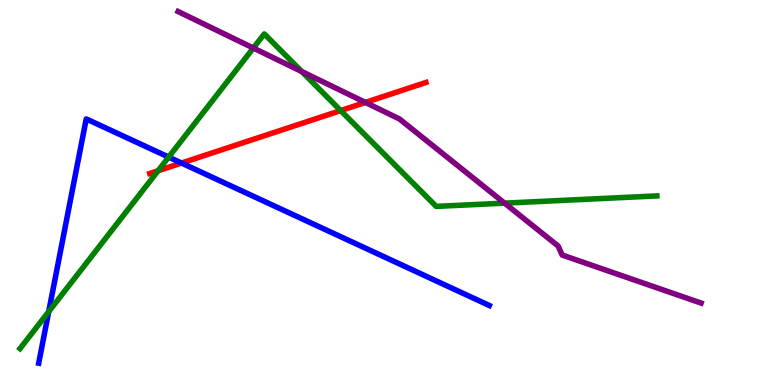[{'lines': ['blue', 'red'], 'intersections': [{'x': 2.34, 'y': 5.77}]}, {'lines': ['green', 'red'], 'intersections': [{'x': 2.04, 'y': 5.56}, {'x': 4.4, 'y': 7.13}]}, {'lines': ['purple', 'red'], 'intersections': [{'x': 4.71, 'y': 7.34}]}, {'lines': ['blue', 'green'], 'intersections': [{'x': 0.629, 'y': 1.91}, {'x': 2.18, 'y': 5.92}]}, {'lines': ['blue', 'purple'], 'intersections': []}, {'lines': ['green', 'purple'], 'intersections': [{'x': 3.27, 'y': 8.75}, {'x': 3.89, 'y': 8.14}, {'x': 6.51, 'y': 4.72}]}]